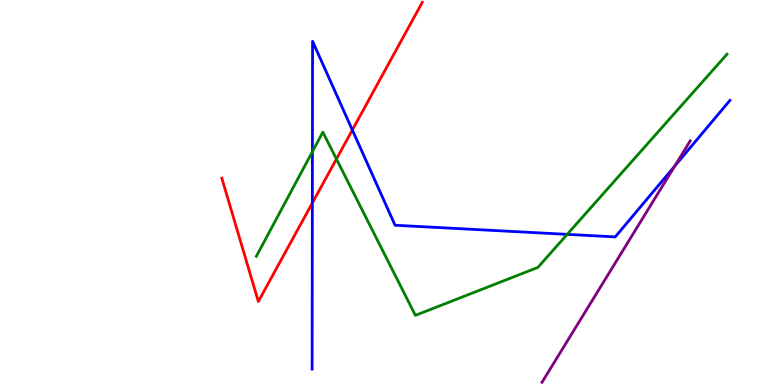[{'lines': ['blue', 'red'], 'intersections': [{'x': 4.03, 'y': 4.73}, {'x': 4.55, 'y': 6.62}]}, {'lines': ['green', 'red'], 'intersections': [{'x': 4.34, 'y': 5.87}]}, {'lines': ['purple', 'red'], 'intersections': []}, {'lines': ['blue', 'green'], 'intersections': [{'x': 4.03, 'y': 6.06}, {'x': 7.32, 'y': 3.91}]}, {'lines': ['blue', 'purple'], 'intersections': [{'x': 8.71, 'y': 5.68}]}, {'lines': ['green', 'purple'], 'intersections': []}]